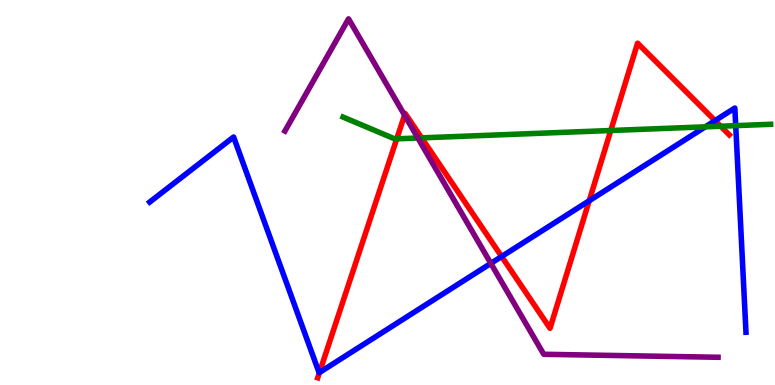[{'lines': ['blue', 'red'], 'intersections': [{'x': 4.12, 'y': 0.325}, {'x': 6.47, 'y': 3.34}, {'x': 7.6, 'y': 4.79}, {'x': 9.23, 'y': 6.87}]}, {'lines': ['green', 'red'], 'intersections': [{'x': 5.12, 'y': 6.39}, {'x': 5.44, 'y': 6.42}, {'x': 7.88, 'y': 6.61}, {'x': 9.3, 'y': 6.72}]}, {'lines': ['purple', 'red'], 'intersections': [{'x': 5.22, 'y': 7.01}]}, {'lines': ['blue', 'green'], 'intersections': [{'x': 9.1, 'y': 6.71}, {'x': 9.49, 'y': 6.74}]}, {'lines': ['blue', 'purple'], 'intersections': [{'x': 6.33, 'y': 3.16}]}, {'lines': ['green', 'purple'], 'intersections': [{'x': 5.39, 'y': 6.42}]}]